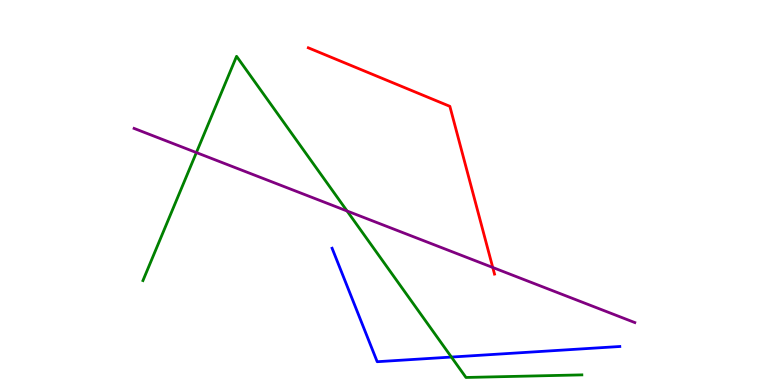[{'lines': ['blue', 'red'], 'intersections': []}, {'lines': ['green', 'red'], 'intersections': []}, {'lines': ['purple', 'red'], 'intersections': [{'x': 6.36, 'y': 3.05}]}, {'lines': ['blue', 'green'], 'intersections': [{'x': 5.82, 'y': 0.726}]}, {'lines': ['blue', 'purple'], 'intersections': []}, {'lines': ['green', 'purple'], 'intersections': [{'x': 2.53, 'y': 6.04}, {'x': 4.48, 'y': 4.52}]}]